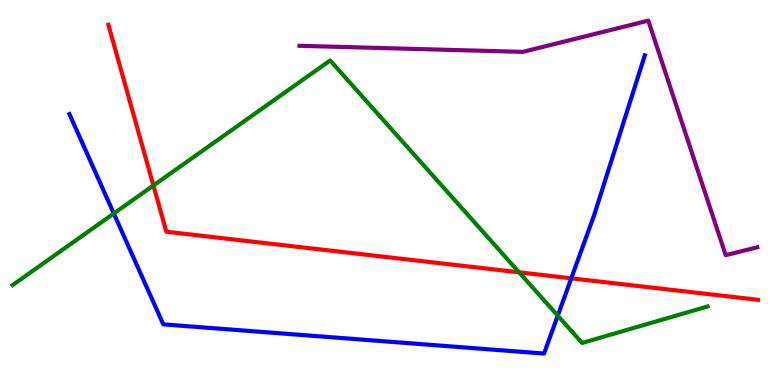[{'lines': ['blue', 'red'], 'intersections': [{'x': 7.37, 'y': 2.77}]}, {'lines': ['green', 'red'], 'intersections': [{'x': 1.98, 'y': 5.18}, {'x': 6.7, 'y': 2.93}]}, {'lines': ['purple', 'red'], 'intersections': []}, {'lines': ['blue', 'green'], 'intersections': [{'x': 1.47, 'y': 4.45}, {'x': 7.2, 'y': 1.8}]}, {'lines': ['blue', 'purple'], 'intersections': []}, {'lines': ['green', 'purple'], 'intersections': []}]